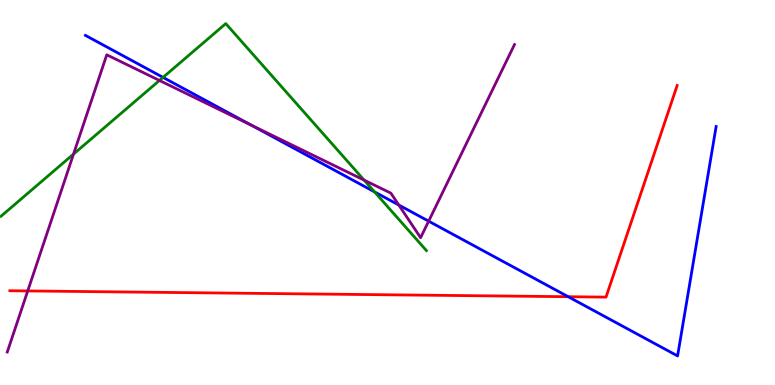[{'lines': ['blue', 'red'], 'intersections': [{'x': 7.33, 'y': 2.29}]}, {'lines': ['green', 'red'], 'intersections': []}, {'lines': ['purple', 'red'], 'intersections': [{'x': 0.358, 'y': 2.44}]}, {'lines': ['blue', 'green'], 'intersections': [{'x': 2.1, 'y': 7.99}, {'x': 4.83, 'y': 5.02}]}, {'lines': ['blue', 'purple'], 'intersections': [{'x': 3.24, 'y': 6.75}, {'x': 5.15, 'y': 4.68}, {'x': 5.53, 'y': 4.26}]}, {'lines': ['green', 'purple'], 'intersections': [{'x': 0.949, 'y': 6.0}, {'x': 2.06, 'y': 7.91}, {'x': 4.7, 'y': 5.32}]}]